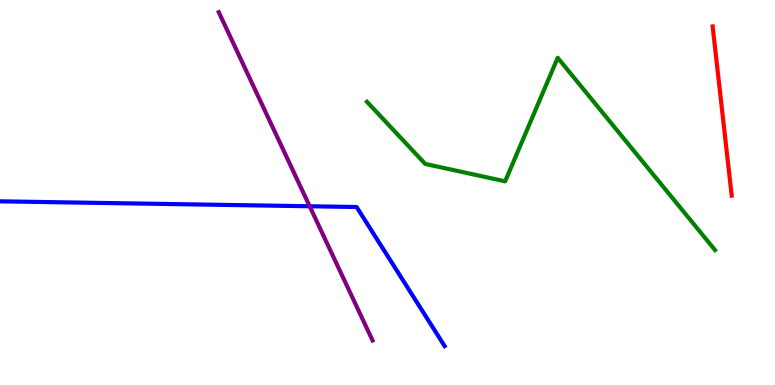[{'lines': ['blue', 'red'], 'intersections': []}, {'lines': ['green', 'red'], 'intersections': []}, {'lines': ['purple', 'red'], 'intersections': []}, {'lines': ['blue', 'green'], 'intersections': []}, {'lines': ['blue', 'purple'], 'intersections': [{'x': 4.0, 'y': 4.64}]}, {'lines': ['green', 'purple'], 'intersections': []}]